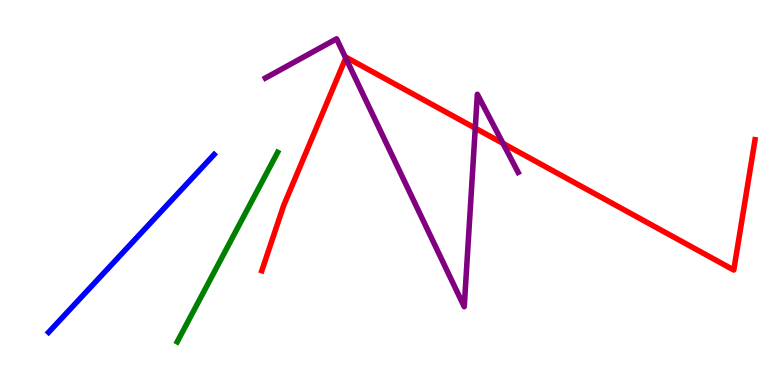[{'lines': ['blue', 'red'], 'intersections': []}, {'lines': ['green', 'red'], 'intersections': []}, {'lines': ['purple', 'red'], 'intersections': [{'x': 4.46, 'y': 8.49}, {'x': 6.13, 'y': 6.67}, {'x': 6.49, 'y': 6.28}]}, {'lines': ['blue', 'green'], 'intersections': []}, {'lines': ['blue', 'purple'], 'intersections': []}, {'lines': ['green', 'purple'], 'intersections': []}]